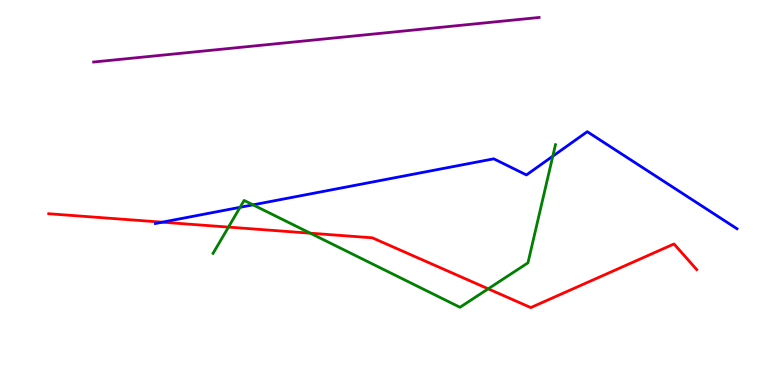[{'lines': ['blue', 'red'], 'intersections': [{'x': 2.09, 'y': 4.23}]}, {'lines': ['green', 'red'], 'intersections': [{'x': 2.95, 'y': 4.1}, {'x': 4.0, 'y': 3.94}, {'x': 6.3, 'y': 2.5}]}, {'lines': ['purple', 'red'], 'intersections': []}, {'lines': ['blue', 'green'], 'intersections': [{'x': 3.1, 'y': 4.62}, {'x': 3.26, 'y': 4.68}, {'x': 7.13, 'y': 5.94}]}, {'lines': ['blue', 'purple'], 'intersections': []}, {'lines': ['green', 'purple'], 'intersections': []}]